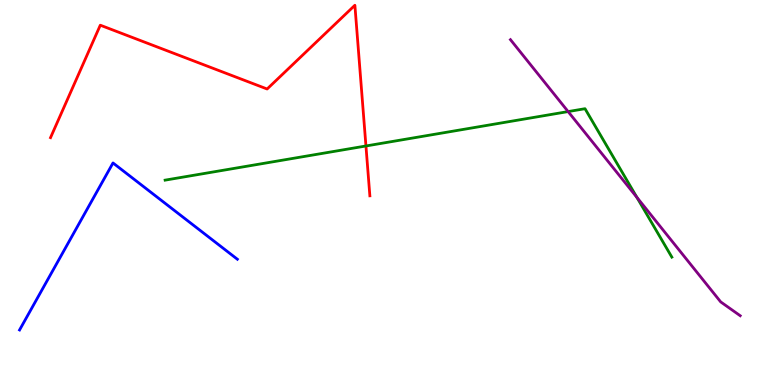[{'lines': ['blue', 'red'], 'intersections': []}, {'lines': ['green', 'red'], 'intersections': [{'x': 4.72, 'y': 6.21}]}, {'lines': ['purple', 'red'], 'intersections': []}, {'lines': ['blue', 'green'], 'intersections': []}, {'lines': ['blue', 'purple'], 'intersections': []}, {'lines': ['green', 'purple'], 'intersections': [{'x': 7.33, 'y': 7.1}, {'x': 8.22, 'y': 4.87}]}]